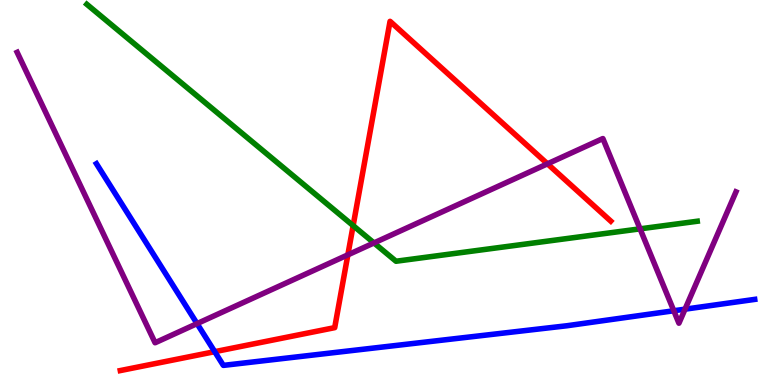[{'lines': ['blue', 'red'], 'intersections': [{'x': 2.77, 'y': 0.866}]}, {'lines': ['green', 'red'], 'intersections': [{'x': 4.56, 'y': 4.14}]}, {'lines': ['purple', 'red'], 'intersections': [{'x': 4.49, 'y': 3.38}, {'x': 7.06, 'y': 5.74}]}, {'lines': ['blue', 'green'], 'intersections': []}, {'lines': ['blue', 'purple'], 'intersections': [{'x': 2.54, 'y': 1.59}, {'x': 8.69, 'y': 1.93}, {'x': 8.84, 'y': 1.97}]}, {'lines': ['green', 'purple'], 'intersections': [{'x': 4.83, 'y': 3.69}, {'x': 8.26, 'y': 4.06}]}]